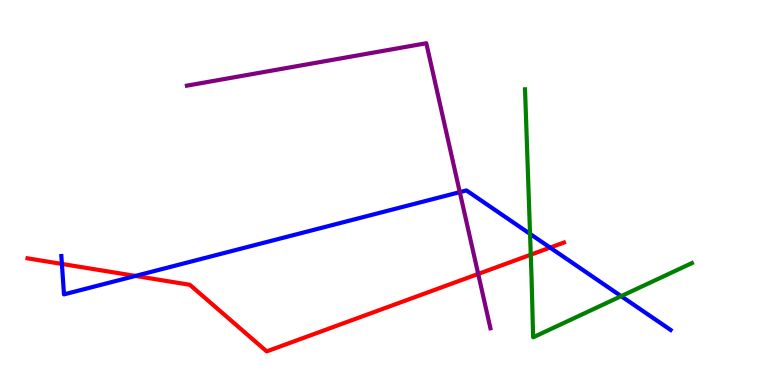[{'lines': ['blue', 'red'], 'intersections': [{'x': 0.799, 'y': 3.14}, {'x': 1.75, 'y': 2.83}, {'x': 7.1, 'y': 3.57}]}, {'lines': ['green', 'red'], 'intersections': [{'x': 6.85, 'y': 3.38}]}, {'lines': ['purple', 'red'], 'intersections': [{'x': 6.17, 'y': 2.88}]}, {'lines': ['blue', 'green'], 'intersections': [{'x': 6.84, 'y': 3.93}, {'x': 8.02, 'y': 2.31}]}, {'lines': ['blue', 'purple'], 'intersections': [{'x': 5.93, 'y': 5.01}]}, {'lines': ['green', 'purple'], 'intersections': []}]